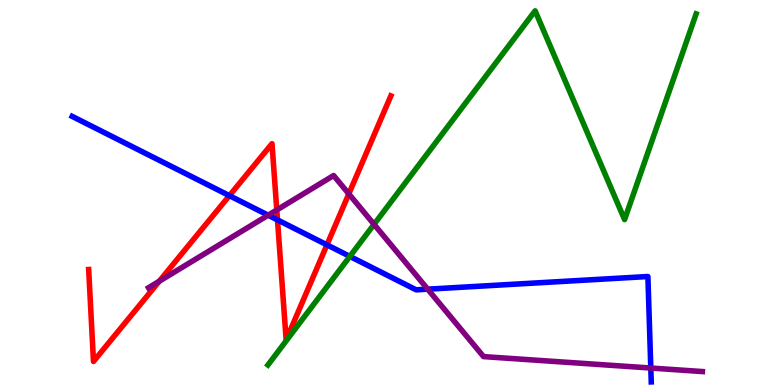[{'lines': ['blue', 'red'], 'intersections': [{'x': 2.96, 'y': 4.92}, {'x': 3.58, 'y': 4.29}, {'x': 4.22, 'y': 3.64}]}, {'lines': ['green', 'red'], 'intersections': []}, {'lines': ['purple', 'red'], 'intersections': [{'x': 2.05, 'y': 2.7}, {'x': 3.57, 'y': 4.55}, {'x': 4.5, 'y': 4.96}]}, {'lines': ['blue', 'green'], 'intersections': [{'x': 4.51, 'y': 3.34}]}, {'lines': ['blue', 'purple'], 'intersections': [{'x': 3.46, 'y': 4.41}, {'x': 5.52, 'y': 2.49}, {'x': 8.4, 'y': 0.441}]}, {'lines': ['green', 'purple'], 'intersections': [{'x': 4.83, 'y': 4.17}]}]